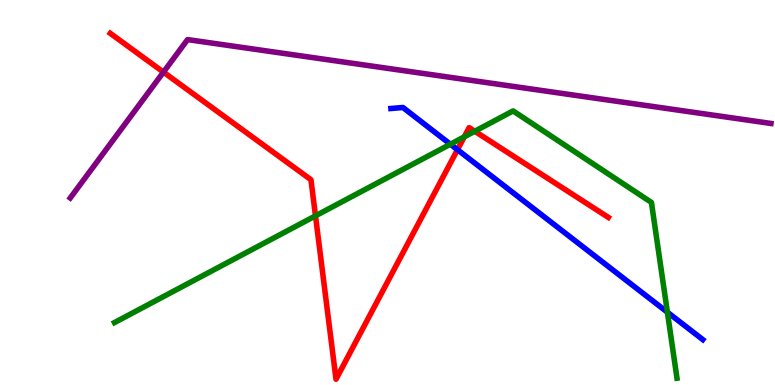[{'lines': ['blue', 'red'], 'intersections': [{'x': 5.9, 'y': 6.11}]}, {'lines': ['green', 'red'], 'intersections': [{'x': 4.07, 'y': 4.39}, {'x': 5.99, 'y': 6.45}, {'x': 6.13, 'y': 6.59}]}, {'lines': ['purple', 'red'], 'intersections': [{'x': 2.11, 'y': 8.13}]}, {'lines': ['blue', 'green'], 'intersections': [{'x': 5.81, 'y': 6.25}, {'x': 8.61, 'y': 1.89}]}, {'lines': ['blue', 'purple'], 'intersections': []}, {'lines': ['green', 'purple'], 'intersections': []}]